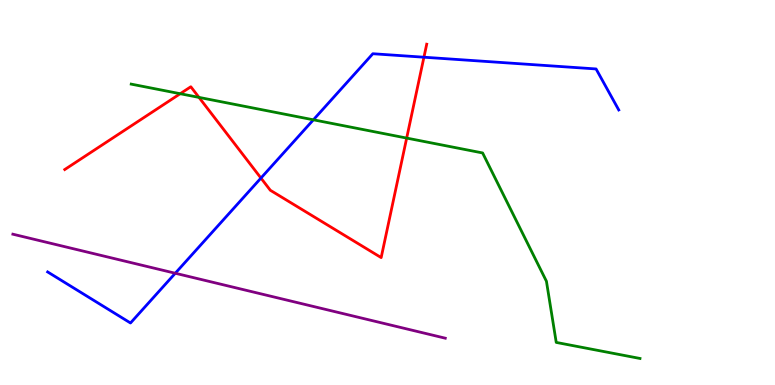[{'lines': ['blue', 'red'], 'intersections': [{'x': 3.37, 'y': 5.38}, {'x': 5.47, 'y': 8.51}]}, {'lines': ['green', 'red'], 'intersections': [{'x': 2.33, 'y': 7.57}, {'x': 2.57, 'y': 7.47}, {'x': 5.25, 'y': 6.41}]}, {'lines': ['purple', 'red'], 'intersections': []}, {'lines': ['blue', 'green'], 'intersections': [{'x': 4.04, 'y': 6.89}]}, {'lines': ['blue', 'purple'], 'intersections': [{'x': 2.26, 'y': 2.9}]}, {'lines': ['green', 'purple'], 'intersections': []}]